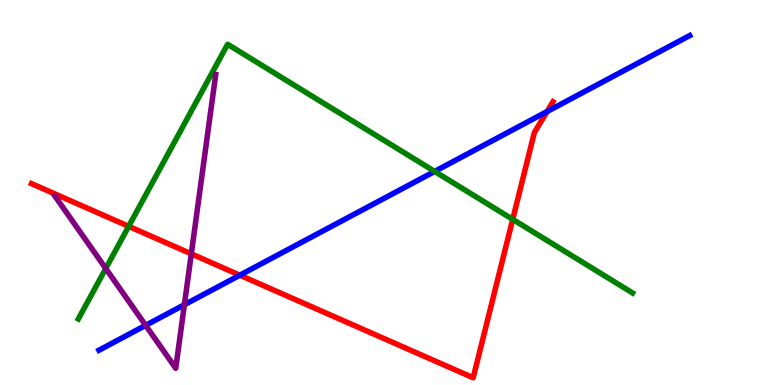[{'lines': ['blue', 'red'], 'intersections': [{'x': 3.09, 'y': 2.85}, {'x': 7.06, 'y': 7.1}]}, {'lines': ['green', 'red'], 'intersections': [{'x': 1.66, 'y': 4.12}, {'x': 6.62, 'y': 4.3}]}, {'lines': ['purple', 'red'], 'intersections': [{'x': 2.47, 'y': 3.41}]}, {'lines': ['blue', 'green'], 'intersections': [{'x': 5.61, 'y': 5.55}]}, {'lines': ['blue', 'purple'], 'intersections': [{'x': 1.88, 'y': 1.55}, {'x': 2.38, 'y': 2.08}]}, {'lines': ['green', 'purple'], 'intersections': [{'x': 1.36, 'y': 3.03}]}]